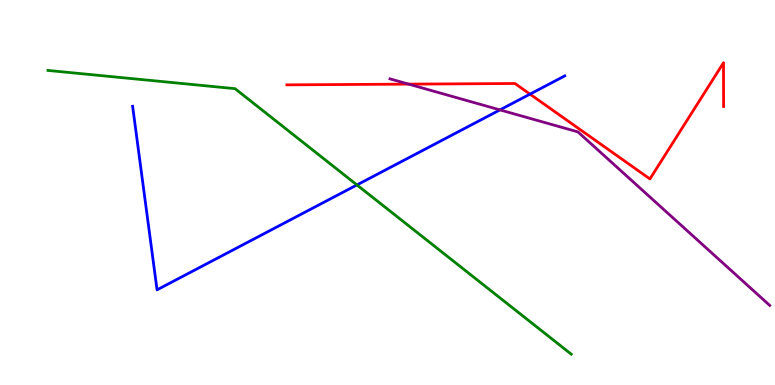[{'lines': ['blue', 'red'], 'intersections': [{'x': 6.84, 'y': 7.55}]}, {'lines': ['green', 'red'], 'intersections': []}, {'lines': ['purple', 'red'], 'intersections': [{'x': 5.27, 'y': 7.81}]}, {'lines': ['blue', 'green'], 'intersections': [{'x': 4.61, 'y': 5.2}]}, {'lines': ['blue', 'purple'], 'intersections': [{'x': 6.45, 'y': 7.15}]}, {'lines': ['green', 'purple'], 'intersections': []}]